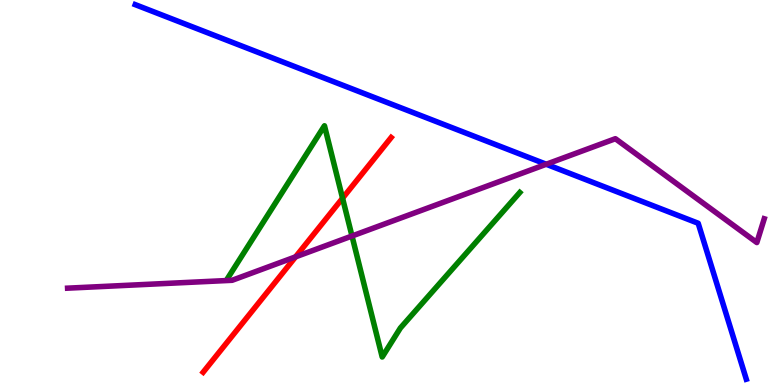[{'lines': ['blue', 'red'], 'intersections': []}, {'lines': ['green', 'red'], 'intersections': [{'x': 4.42, 'y': 4.85}]}, {'lines': ['purple', 'red'], 'intersections': [{'x': 3.81, 'y': 3.33}]}, {'lines': ['blue', 'green'], 'intersections': []}, {'lines': ['blue', 'purple'], 'intersections': [{'x': 7.05, 'y': 5.73}]}, {'lines': ['green', 'purple'], 'intersections': [{'x': 4.54, 'y': 3.87}]}]